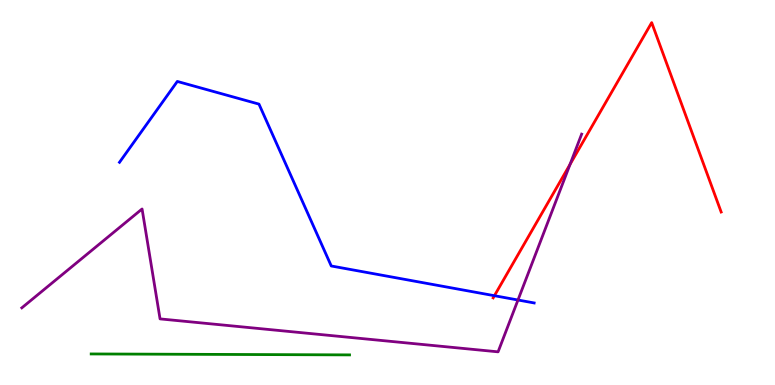[{'lines': ['blue', 'red'], 'intersections': [{'x': 6.38, 'y': 2.32}]}, {'lines': ['green', 'red'], 'intersections': []}, {'lines': ['purple', 'red'], 'intersections': [{'x': 7.36, 'y': 5.73}]}, {'lines': ['blue', 'green'], 'intersections': []}, {'lines': ['blue', 'purple'], 'intersections': [{'x': 6.68, 'y': 2.21}]}, {'lines': ['green', 'purple'], 'intersections': []}]